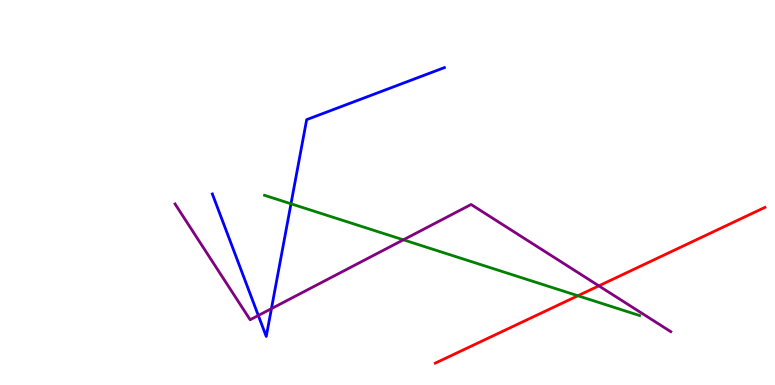[{'lines': ['blue', 'red'], 'intersections': []}, {'lines': ['green', 'red'], 'intersections': [{'x': 7.46, 'y': 2.32}]}, {'lines': ['purple', 'red'], 'intersections': [{'x': 7.73, 'y': 2.58}]}, {'lines': ['blue', 'green'], 'intersections': [{'x': 3.75, 'y': 4.71}]}, {'lines': ['blue', 'purple'], 'intersections': [{'x': 3.33, 'y': 1.81}, {'x': 3.5, 'y': 1.98}]}, {'lines': ['green', 'purple'], 'intersections': [{'x': 5.2, 'y': 3.77}]}]